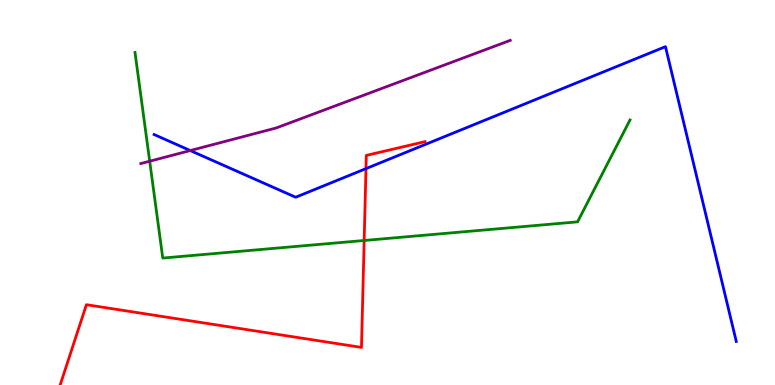[{'lines': ['blue', 'red'], 'intersections': [{'x': 4.72, 'y': 5.62}]}, {'lines': ['green', 'red'], 'intersections': [{'x': 4.7, 'y': 3.75}]}, {'lines': ['purple', 'red'], 'intersections': []}, {'lines': ['blue', 'green'], 'intersections': []}, {'lines': ['blue', 'purple'], 'intersections': [{'x': 2.46, 'y': 6.09}]}, {'lines': ['green', 'purple'], 'intersections': [{'x': 1.93, 'y': 5.81}]}]